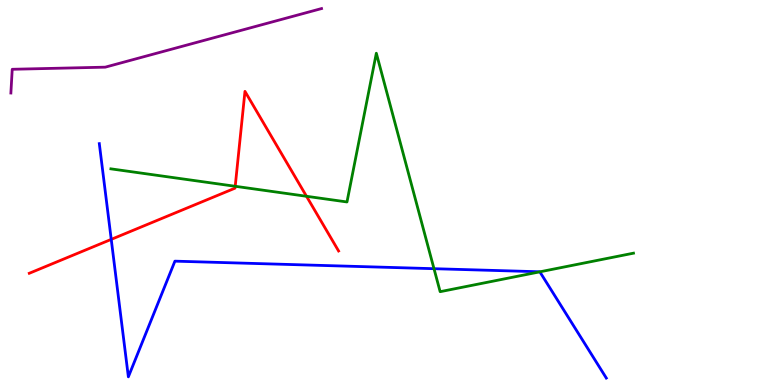[{'lines': ['blue', 'red'], 'intersections': [{'x': 1.44, 'y': 3.78}]}, {'lines': ['green', 'red'], 'intersections': [{'x': 3.03, 'y': 5.16}, {'x': 3.95, 'y': 4.9}]}, {'lines': ['purple', 'red'], 'intersections': []}, {'lines': ['blue', 'green'], 'intersections': [{'x': 5.6, 'y': 3.02}, {'x': 6.97, 'y': 2.94}]}, {'lines': ['blue', 'purple'], 'intersections': []}, {'lines': ['green', 'purple'], 'intersections': []}]